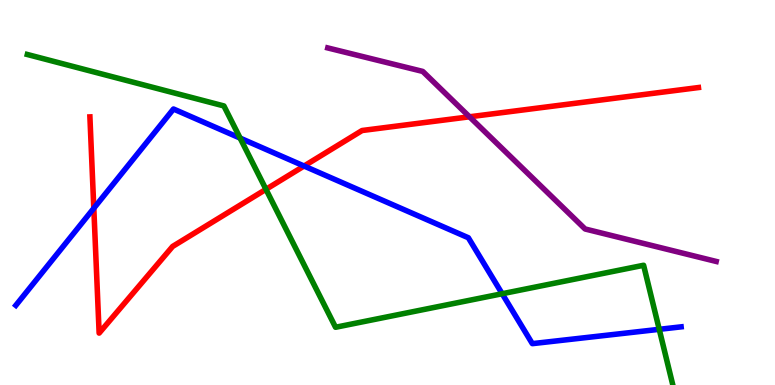[{'lines': ['blue', 'red'], 'intersections': [{'x': 1.21, 'y': 4.59}, {'x': 3.92, 'y': 5.69}]}, {'lines': ['green', 'red'], 'intersections': [{'x': 3.43, 'y': 5.08}]}, {'lines': ['purple', 'red'], 'intersections': [{'x': 6.06, 'y': 6.97}]}, {'lines': ['blue', 'green'], 'intersections': [{'x': 3.1, 'y': 6.41}, {'x': 6.48, 'y': 2.37}, {'x': 8.51, 'y': 1.45}]}, {'lines': ['blue', 'purple'], 'intersections': []}, {'lines': ['green', 'purple'], 'intersections': []}]